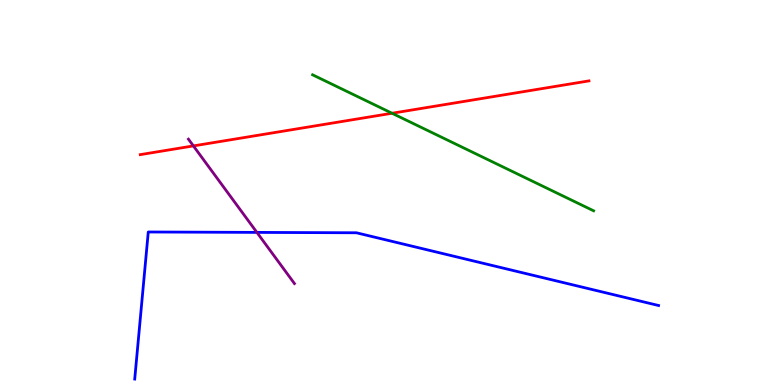[{'lines': ['blue', 'red'], 'intersections': []}, {'lines': ['green', 'red'], 'intersections': [{'x': 5.06, 'y': 7.06}]}, {'lines': ['purple', 'red'], 'intersections': [{'x': 2.5, 'y': 6.21}]}, {'lines': ['blue', 'green'], 'intersections': []}, {'lines': ['blue', 'purple'], 'intersections': [{'x': 3.31, 'y': 3.96}]}, {'lines': ['green', 'purple'], 'intersections': []}]